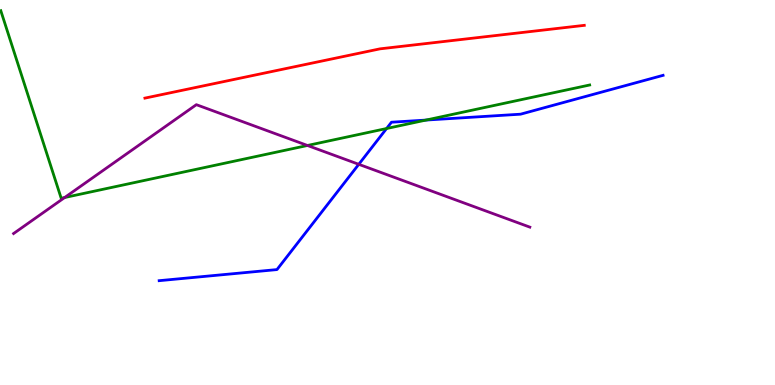[{'lines': ['blue', 'red'], 'intersections': []}, {'lines': ['green', 'red'], 'intersections': []}, {'lines': ['purple', 'red'], 'intersections': []}, {'lines': ['blue', 'green'], 'intersections': [{'x': 4.99, 'y': 6.66}, {'x': 5.5, 'y': 6.88}]}, {'lines': ['blue', 'purple'], 'intersections': [{'x': 4.63, 'y': 5.73}]}, {'lines': ['green', 'purple'], 'intersections': [{'x': 0.835, 'y': 4.87}, {'x': 3.97, 'y': 6.22}]}]